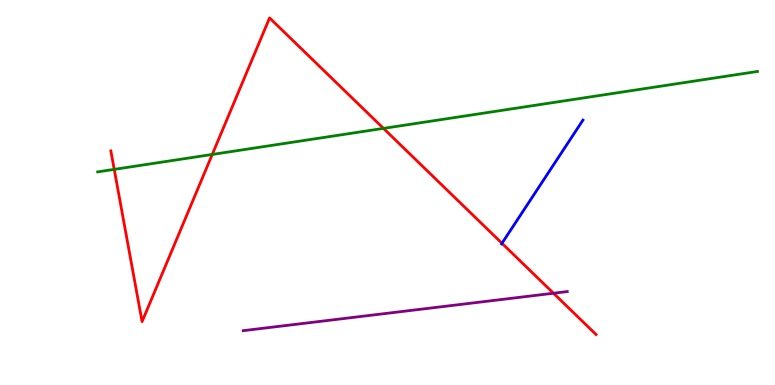[{'lines': ['blue', 'red'], 'intersections': [{'x': 6.48, 'y': 3.68}]}, {'lines': ['green', 'red'], 'intersections': [{'x': 1.47, 'y': 5.6}, {'x': 2.74, 'y': 5.99}, {'x': 4.95, 'y': 6.67}]}, {'lines': ['purple', 'red'], 'intersections': [{'x': 7.14, 'y': 2.38}]}, {'lines': ['blue', 'green'], 'intersections': []}, {'lines': ['blue', 'purple'], 'intersections': []}, {'lines': ['green', 'purple'], 'intersections': []}]